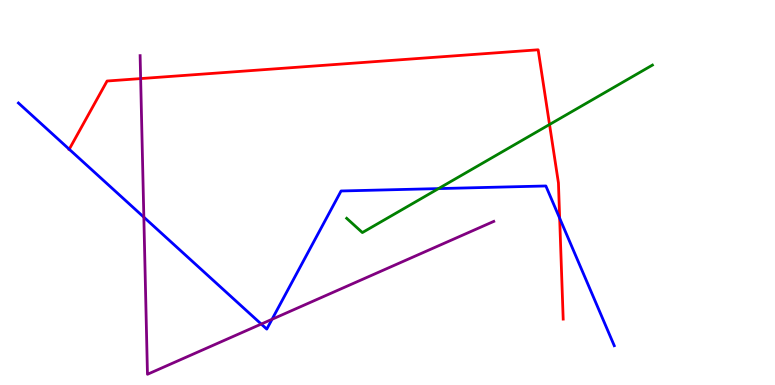[{'lines': ['blue', 'red'], 'intersections': [{'x': 0.893, 'y': 6.12}, {'x': 7.22, 'y': 4.33}]}, {'lines': ['green', 'red'], 'intersections': [{'x': 7.09, 'y': 6.77}]}, {'lines': ['purple', 'red'], 'intersections': [{'x': 1.81, 'y': 7.96}]}, {'lines': ['blue', 'green'], 'intersections': [{'x': 5.66, 'y': 5.1}]}, {'lines': ['blue', 'purple'], 'intersections': [{'x': 1.86, 'y': 4.36}, {'x': 3.37, 'y': 1.58}, {'x': 3.51, 'y': 1.71}]}, {'lines': ['green', 'purple'], 'intersections': []}]